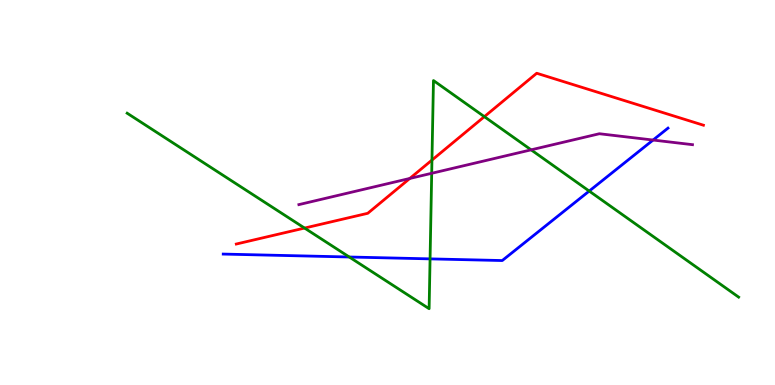[{'lines': ['blue', 'red'], 'intersections': []}, {'lines': ['green', 'red'], 'intersections': [{'x': 3.93, 'y': 4.08}, {'x': 5.57, 'y': 5.84}, {'x': 6.25, 'y': 6.97}]}, {'lines': ['purple', 'red'], 'intersections': [{'x': 5.29, 'y': 5.36}]}, {'lines': ['blue', 'green'], 'intersections': [{'x': 4.51, 'y': 3.32}, {'x': 5.55, 'y': 3.28}, {'x': 7.6, 'y': 5.04}]}, {'lines': ['blue', 'purple'], 'intersections': [{'x': 8.43, 'y': 6.36}]}, {'lines': ['green', 'purple'], 'intersections': [{'x': 5.57, 'y': 5.5}, {'x': 6.85, 'y': 6.11}]}]